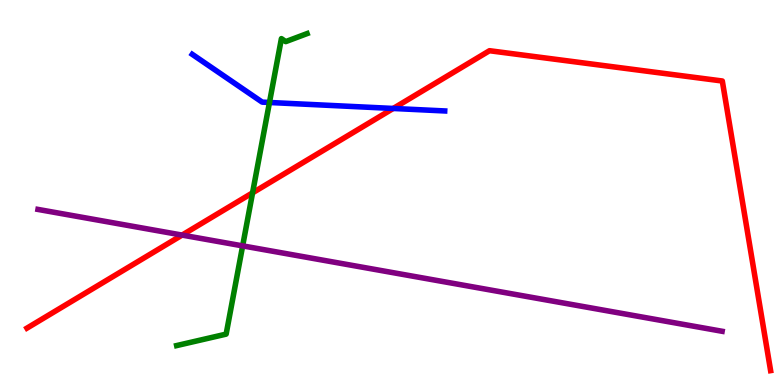[{'lines': ['blue', 'red'], 'intersections': [{'x': 5.07, 'y': 7.18}]}, {'lines': ['green', 'red'], 'intersections': [{'x': 3.26, 'y': 4.99}]}, {'lines': ['purple', 'red'], 'intersections': [{'x': 2.35, 'y': 3.89}]}, {'lines': ['blue', 'green'], 'intersections': [{'x': 3.48, 'y': 7.34}]}, {'lines': ['blue', 'purple'], 'intersections': []}, {'lines': ['green', 'purple'], 'intersections': [{'x': 3.13, 'y': 3.61}]}]